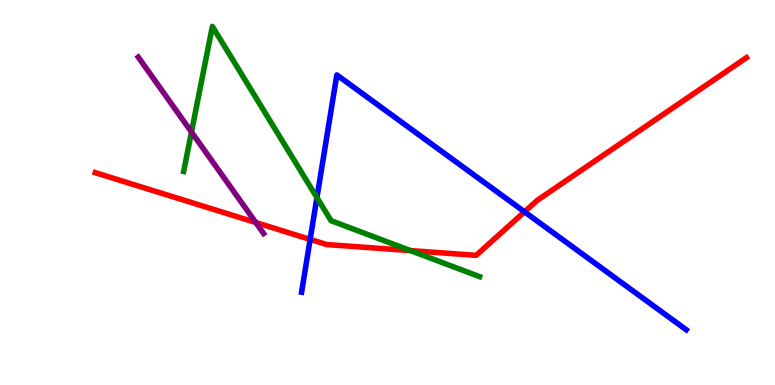[{'lines': ['blue', 'red'], 'intersections': [{'x': 4.0, 'y': 3.78}, {'x': 6.77, 'y': 4.5}]}, {'lines': ['green', 'red'], 'intersections': [{'x': 5.3, 'y': 3.49}]}, {'lines': ['purple', 'red'], 'intersections': [{'x': 3.3, 'y': 4.22}]}, {'lines': ['blue', 'green'], 'intersections': [{'x': 4.09, 'y': 4.87}]}, {'lines': ['blue', 'purple'], 'intersections': []}, {'lines': ['green', 'purple'], 'intersections': [{'x': 2.47, 'y': 6.57}]}]